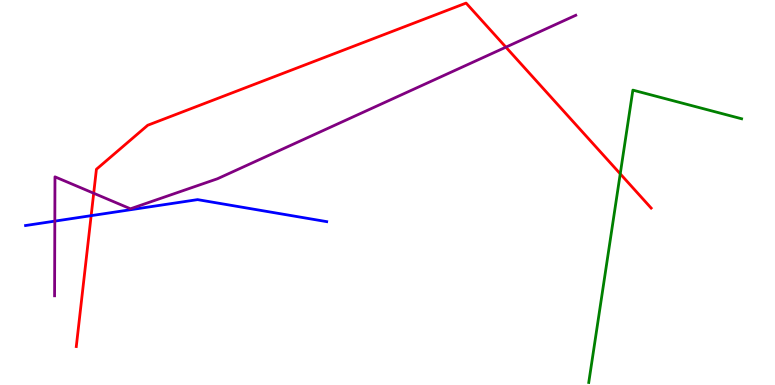[{'lines': ['blue', 'red'], 'intersections': [{'x': 1.18, 'y': 4.4}]}, {'lines': ['green', 'red'], 'intersections': [{'x': 8.0, 'y': 5.48}]}, {'lines': ['purple', 'red'], 'intersections': [{'x': 1.21, 'y': 4.98}, {'x': 6.53, 'y': 8.77}]}, {'lines': ['blue', 'green'], 'intersections': []}, {'lines': ['blue', 'purple'], 'intersections': [{'x': 0.707, 'y': 4.26}]}, {'lines': ['green', 'purple'], 'intersections': []}]